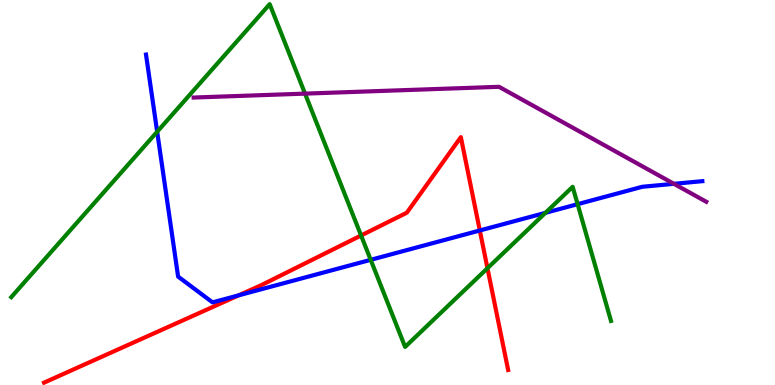[{'lines': ['blue', 'red'], 'intersections': [{'x': 3.08, 'y': 2.33}, {'x': 6.19, 'y': 4.01}]}, {'lines': ['green', 'red'], 'intersections': [{'x': 4.66, 'y': 3.88}, {'x': 6.29, 'y': 3.03}]}, {'lines': ['purple', 'red'], 'intersections': []}, {'lines': ['blue', 'green'], 'intersections': [{'x': 2.03, 'y': 6.58}, {'x': 4.78, 'y': 3.25}, {'x': 7.04, 'y': 4.47}, {'x': 7.45, 'y': 4.7}]}, {'lines': ['blue', 'purple'], 'intersections': [{'x': 8.7, 'y': 5.23}]}, {'lines': ['green', 'purple'], 'intersections': [{'x': 3.94, 'y': 7.57}]}]